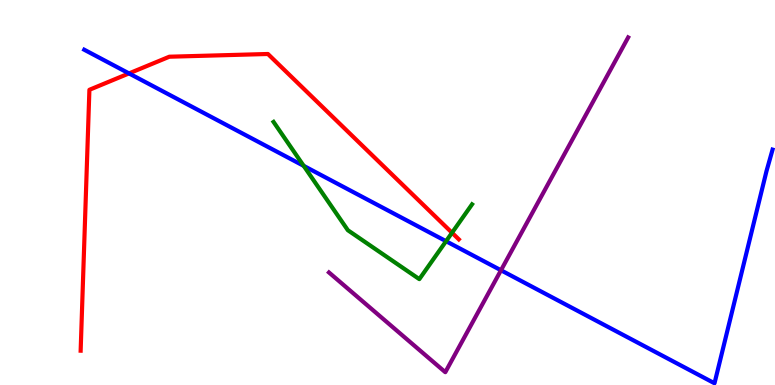[{'lines': ['blue', 'red'], 'intersections': [{'x': 1.66, 'y': 8.09}]}, {'lines': ['green', 'red'], 'intersections': [{'x': 5.83, 'y': 3.95}]}, {'lines': ['purple', 'red'], 'intersections': []}, {'lines': ['blue', 'green'], 'intersections': [{'x': 3.92, 'y': 5.69}, {'x': 5.76, 'y': 3.74}]}, {'lines': ['blue', 'purple'], 'intersections': [{'x': 6.46, 'y': 2.98}]}, {'lines': ['green', 'purple'], 'intersections': []}]